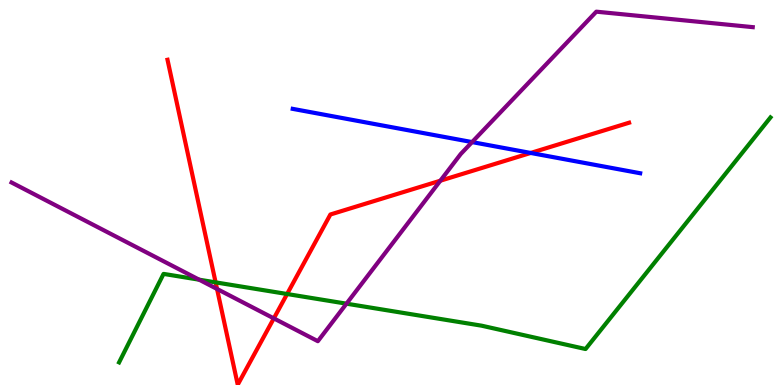[{'lines': ['blue', 'red'], 'intersections': [{'x': 6.85, 'y': 6.03}]}, {'lines': ['green', 'red'], 'intersections': [{'x': 2.78, 'y': 2.67}, {'x': 3.7, 'y': 2.36}]}, {'lines': ['purple', 'red'], 'intersections': [{'x': 2.8, 'y': 2.49}, {'x': 3.53, 'y': 1.73}, {'x': 5.68, 'y': 5.31}]}, {'lines': ['blue', 'green'], 'intersections': []}, {'lines': ['blue', 'purple'], 'intersections': [{'x': 6.09, 'y': 6.31}]}, {'lines': ['green', 'purple'], 'intersections': [{'x': 2.57, 'y': 2.74}, {'x': 4.47, 'y': 2.11}]}]